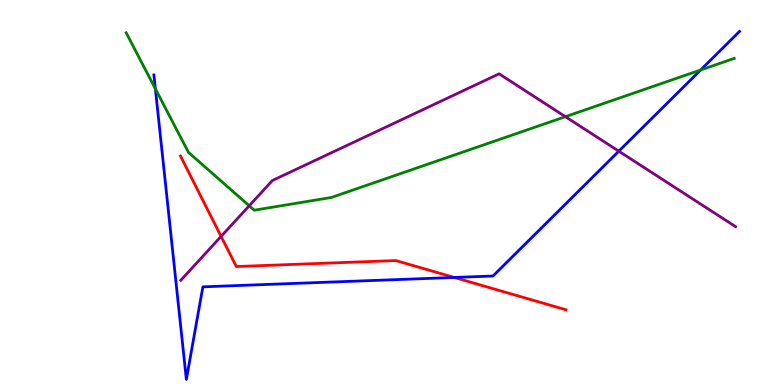[{'lines': ['blue', 'red'], 'intersections': [{'x': 5.86, 'y': 2.79}]}, {'lines': ['green', 'red'], 'intersections': []}, {'lines': ['purple', 'red'], 'intersections': [{'x': 2.85, 'y': 3.86}]}, {'lines': ['blue', 'green'], 'intersections': [{'x': 2.0, 'y': 7.69}, {'x': 9.04, 'y': 8.18}]}, {'lines': ['blue', 'purple'], 'intersections': [{'x': 7.98, 'y': 6.07}]}, {'lines': ['green', 'purple'], 'intersections': [{'x': 3.22, 'y': 4.66}, {'x': 7.3, 'y': 6.97}]}]